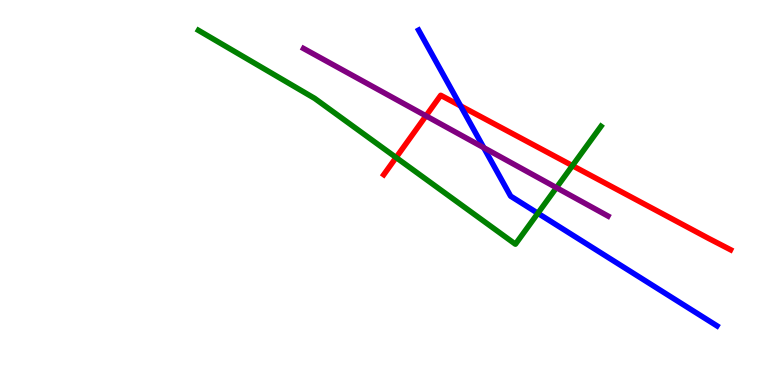[{'lines': ['blue', 'red'], 'intersections': [{'x': 5.94, 'y': 7.25}]}, {'lines': ['green', 'red'], 'intersections': [{'x': 5.11, 'y': 5.91}, {'x': 7.39, 'y': 5.7}]}, {'lines': ['purple', 'red'], 'intersections': [{'x': 5.5, 'y': 6.99}]}, {'lines': ['blue', 'green'], 'intersections': [{'x': 6.94, 'y': 4.46}]}, {'lines': ['blue', 'purple'], 'intersections': [{'x': 6.24, 'y': 6.16}]}, {'lines': ['green', 'purple'], 'intersections': [{'x': 7.18, 'y': 5.13}]}]